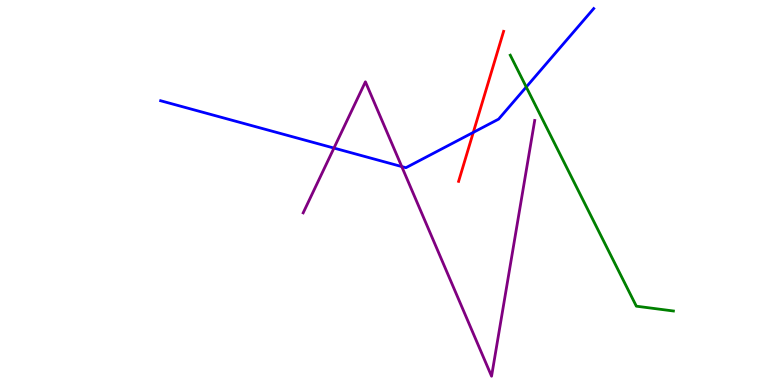[{'lines': ['blue', 'red'], 'intersections': [{'x': 6.11, 'y': 6.56}]}, {'lines': ['green', 'red'], 'intersections': []}, {'lines': ['purple', 'red'], 'intersections': []}, {'lines': ['blue', 'green'], 'intersections': [{'x': 6.79, 'y': 7.74}]}, {'lines': ['blue', 'purple'], 'intersections': [{'x': 4.31, 'y': 6.15}, {'x': 5.18, 'y': 5.67}]}, {'lines': ['green', 'purple'], 'intersections': []}]